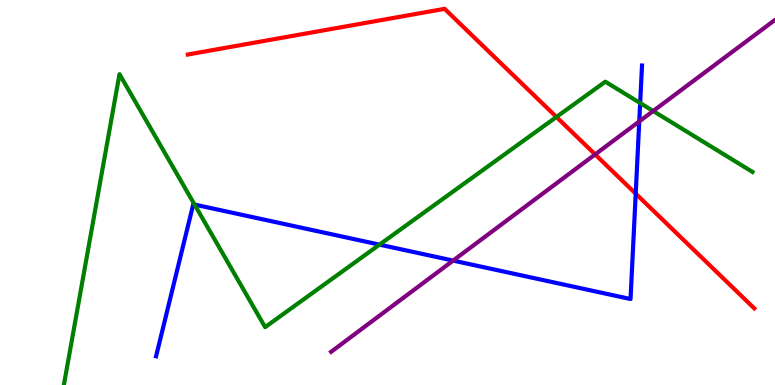[{'lines': ['blue', 'red'], 'intersections': [{'x': 8.2, 'y': 4.97}]}, {'lines': ['green', 'red'], 'intersections': [{'x': 7.18, 'y': 6.96}]}, {'lines': ['purple', 'red'], 'intersections': [{'x': 7.68, 'y': 5.99}]}, {'lines': ['blue', 'green'], 'intersections': [{'x': 2.51, 'y': 4.69}, {'x': 4.9, 'y': 3.65}, {'x': 8.26, 'y': 7.32}]}, {'lines': ['blue', 'purple'], 'intersections': [{'x': 5.85, 'y': 3.23}, {'x': 8.25, 'y': 6.85}]}, {'lines': ['green', 'purple'], 'intersections': [{'x': 8.43, 'y': 7.12}]}]